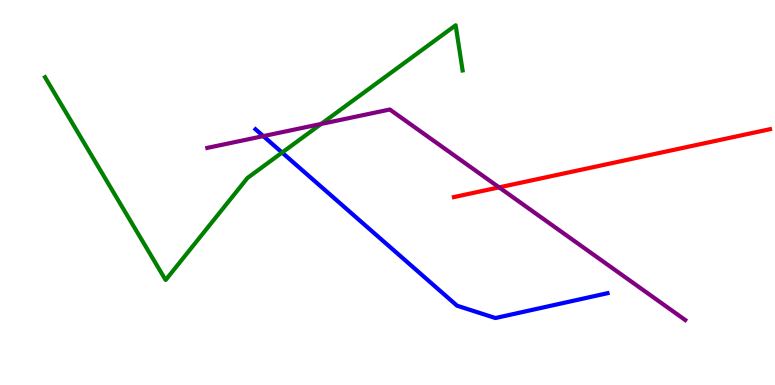[{'lines': ['blue', 'red'], 'intersections': []}, {'lines': ['green', 'red'], 'intersections': []}, {'lines': ['purple', 'red'], 'intersections': [{'x': 6.44, 'y': 5.13}]}, {'lines': ['blue', 'green'], 'intersections': [{'x': 3.64, 'y': 6.04}]}, {'lines': ['blue', 'purple'], 'intersections': [{'x': 3.4, 'y': 6.46}]}, {'lines': ['green', 'purple'], 'intersections': [{'x': 4.14, 'y': 6.78}]}]